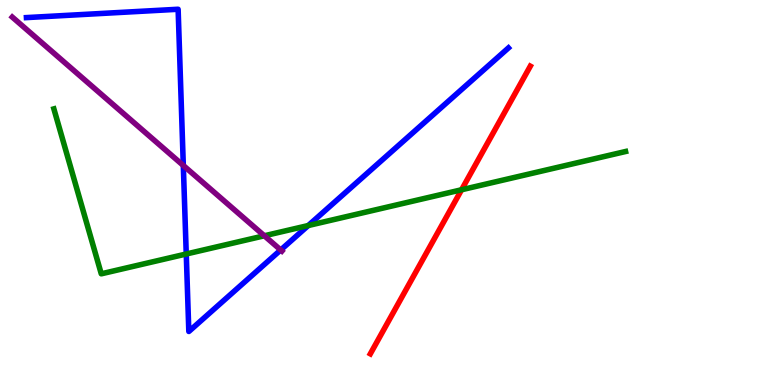[{'lines': ['blue', 'red'], 'intersections': []}, {'lines': ['green', 'red'], 'intersections': [{'x': 5.96, 'y': 5.07}]}, {'lines': ['purple', 'red'], 'intersections': []}, {'lines': ['blue', 'green'], 'intersections': [{'x': 2.4, 'y': 3.4}, {'x': 3.98, 'y': 4.14}]}, {'lines': ['blue', 'purple'], 'intersections': [{'x': 2.37, 'y': 5.7}, {'x': 3.62, 'y': 3.51}]}, {'lines': ['green', 'purple'], 'intersections': [{'x': 3.41, 'y': 3.88}]}]